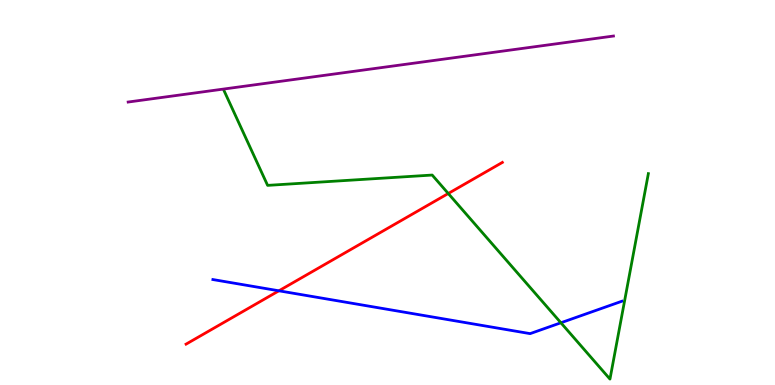[{'lines': ['blue', 'red'], 'intersections': [{'x': 3.6, 'y': 2.45}]}, {'lines': ['green', 'red'], 'intersections': [{'x': 5.78, 'y': 4.97}]}, {'lines': ['purple', 'red'], 'intersections': []}, {'lines': ['blue', 'green'], 'intersections': [{'x': 7.24, 'y': 1.62}]}, {'lines': ['blue', 'purple'], 'intersections': []}, {'lines': ['green', 'purple'], 'intersections': []}]